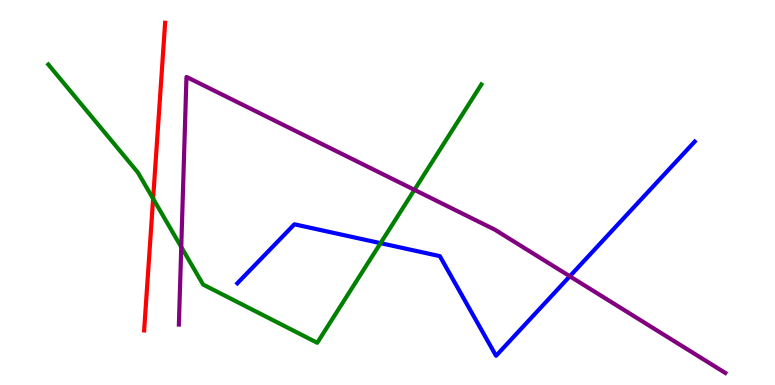[{'lines': ['blue', 'red'], 'intersections': []}, {'lines': ['green', 'red'], 'intersections': [{'x': 1.98, 'y': 4.84}]}, {'lines': ['purple', 'red'], 'intersections': []}, {'lines': ['blue', 'green'], 'intersections': [{'x': 4.91, 'y': 3.68}]}, {'lines': ['blue', 'purple'], 'intersections': [{'x': 7.35, 'y': 2.82}]}, {'lines': ['green', 'purple'], 'intersections': [{'x': 2.34, 'y': 3.58}, {'x': 5.35, 'y': 5.07}]}]